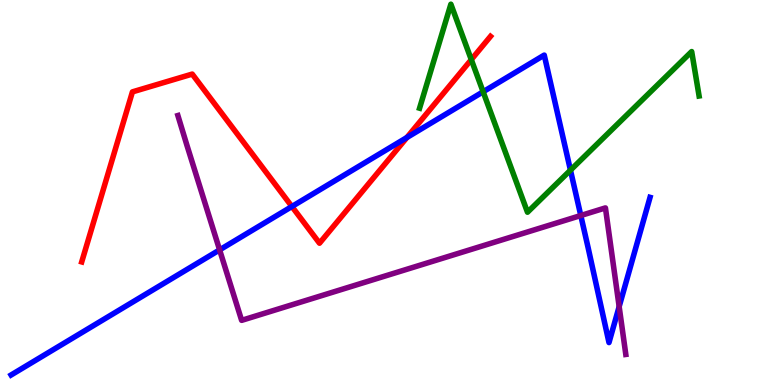[{'lines': ['blue', 'red'], 'intersections': [{'x': 3.77, 'y': 4.64}, {'x': 5.25, 'y': 6.43}]}, {'lines': ['green', 'red'], 'intersections': [{'x': 6.08, 'y': 8.45}]}, {'lines': ['purple', 'red'], 'intersections': []}, {'lines': ['blue', 'green'], 'intersections': [{'x': 6.23, 'y': 7.62}, {'x': 7.36, 'y': 5.58}]}, {'lines': ['blue', 'purple'], 'intersections': [{'x': 2.83, 'y': 3.51}, {'x': 7.49, 'y': 4.4}, {'x': 7.99, 'y': 2.04}]}, {'lines': ['green', 'purple'], 'intersections': []}]